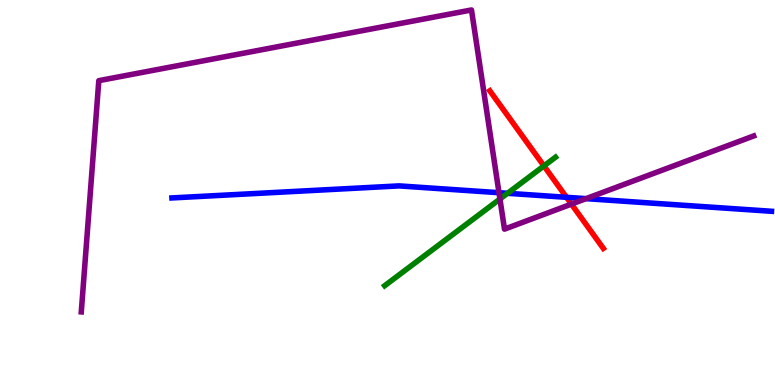[{'lines': ['blue', 'red'], 'intersections': [{'x': 7.31, 'y': 4.88}]}, {'lines': ['green', 'red'], 'intersections': [{'x': 7.02, 'y': 5.69}]}, {'lines': ['purple', 'red'], 'intersections': [{'x': 7.37, 'y': 4.7}]}, {'lines': ['blue', 'green'], 'intersections': [{'x': 6.55, 'y': 4.98}]}, {'lines': ['blue', 'purple'], 'intersections': [{'x': 6.44, 'y': 4.99}, {'x': 7.56, 'y': 4.84}]}, {'lines': ['green', 'purple'], 'intersections': [{'x': 6.45, 'y': 4.83}]}]